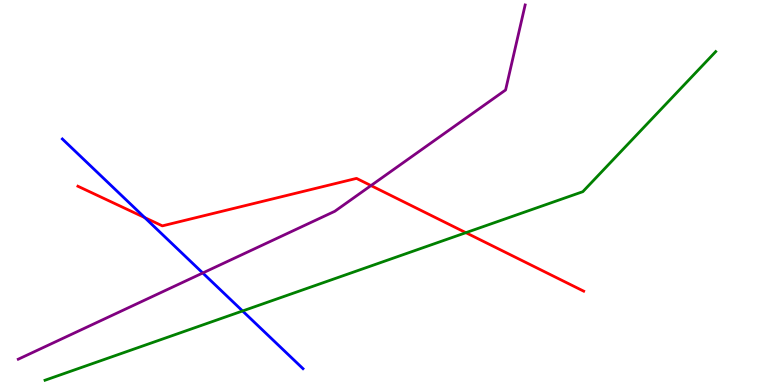[{'lines': ['blue', 'red'], 'intersections': [{'x': 1.87, 'y': 4.35}]}, {'lines': ['green', 'red'], 'intersections': [{'x': 6.01, 'y': 3.96}]}, {'lines': ['purple', 'red'], 'intersections': [{'x': 4.79, 'y': 5.18}]}, {'lines': ['blue', 'green'], 'intersections': [{'x': 3.13, 'y': 1.92}]}, {'lines': ['blue', 'purple'], 'intersections': [{'x': 2.62, 'y': 2.91}]}, {'lines': ['green', 'purple'], 'intersections': []}]